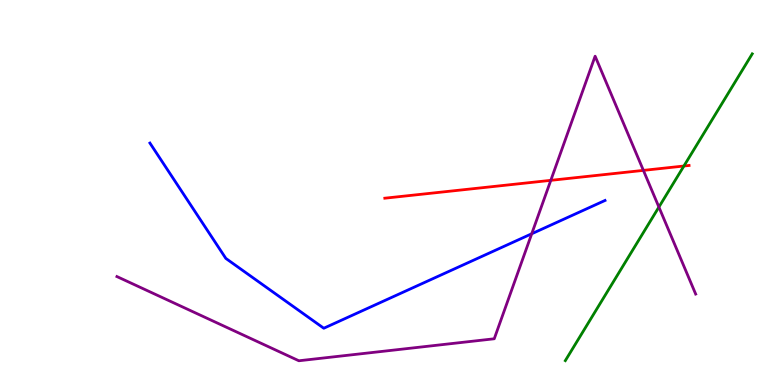[{'lines': ['blue', 'red'], 'intersections': []}, {'lines': ['green', 'red'], 'intersections': [{'x': 8.82, 'y': 5.69}]}, {'lines': ['purple', 'red'], 'intersections': [{'x': 7.11, 'y': 5.32}, {'x': 8.3, 'y': 5.57}]}, {'lines': ['blue', 'green'], 'intersections': []}, {'lines': ['blue', 'purple'], 'intersections': [{'x': 6.86, 'y': 3.93}]}, {'lines': ['green', 'purple'], 'intersections': [{'x': 8.5, 'y': 4.62}]}]